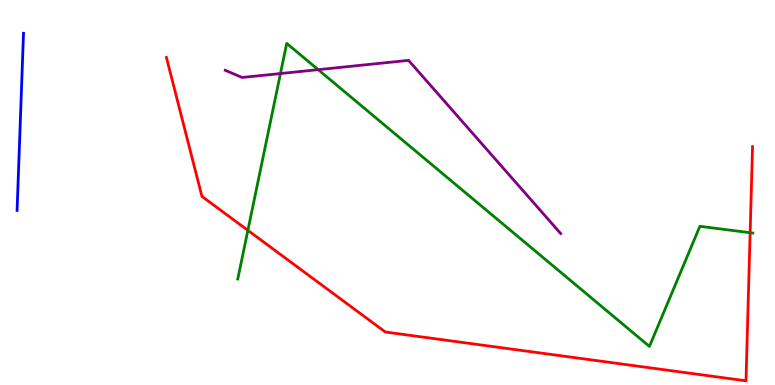[{'lines': ['blue', 'red'], 'intersections': []}, {'lines': ['green', 'red'], 'intersections': [{'x': 3.2, 'y': 4.02}, {'x': 9.68, 'y': 3.96}]}, {'lines': ['purple', 'red'], 'intersections': []}, {'lines': ['blue', 'green'], 'intersections': []}, {'lines': ['blue', 'purple'], 'intersections': []}, {'lines': ['green', 'purple'], 'intersections': [{'x': 3.62, 'y': 8.09}, {'x': 4.11, 'y': 8.19}]}]